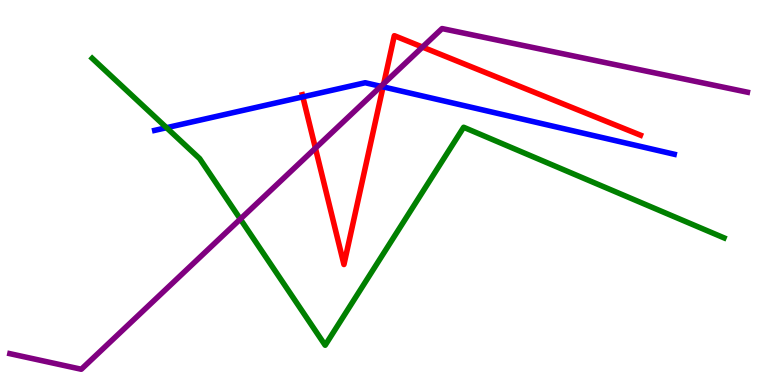[{'lines': ['blue', 'red'], 'intersections': [{'x': 3.91, 'y': 7.48}, {'x': 4.94, 'y': 7.74}]}, {'lines': ['green', 'red'], 'intersections': []}, {'lines': ['purple', 'red'], 'intersections': [{'x': 4.07, 'y': 6.15}, {'x': 4.95, 'y': 7.83}, {'x': 5.45, 'y': 8.78}]}, {'lines': ['blue', 'green'], 'intersections': [{'x': 2.15, 'y': 6.68}]}, {'lines': ['blue', 'purple'], 'intersections': [{'x': 4.91, 'y': 7.76}]}, {'lines': ['green', 'purple'], 'intersections': [{'x': 3.1, 'y': 4.31}]}]